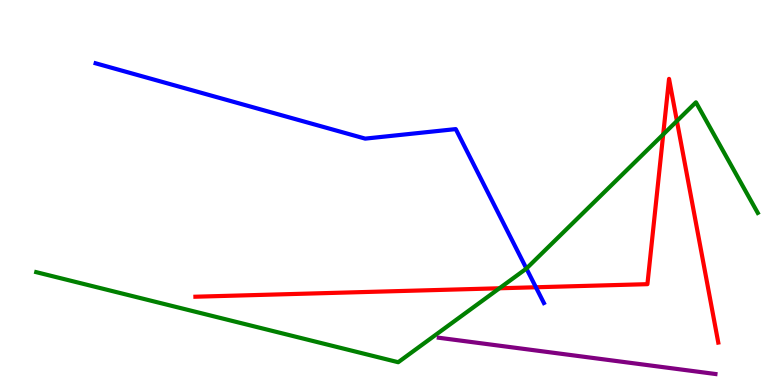[{'lines': ['blue', 'red'], 'intersections': [{'x': 6.91, 'y': 2.54}]}, {'lines': ['green', 'red'], 'intersections': [{'x': 6.44, 'y': 2.51}, {'x': 8.56, 'y': 6.51}, {'x': 8.73, 'y': 6.86}]}, {'lines': ['purple', 'red'], 'intersections': []}, {'lines': ['blue', 'green'], 'intersections': [{'x': 6.79, 'y': 3.02}]}, {'lines': ['blue', 'purple'], 'intersections': []}, {'lines': ['green', 'purple'], 'intersections': []}]